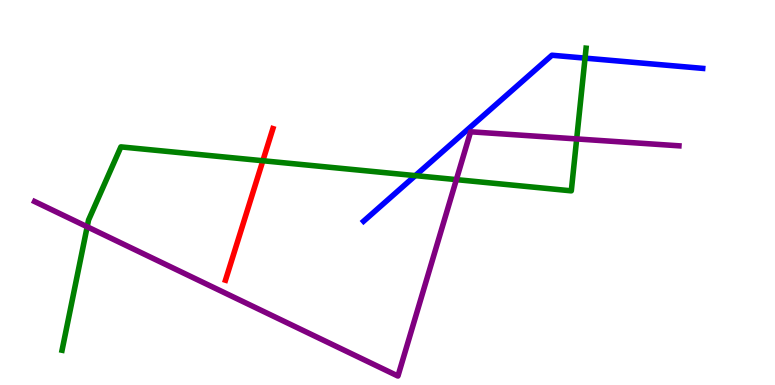[{'lines': ['blue', 'red'], 'intersections': []}, {'lines': ['green', 'red'], 'intersections': [{'x': 3.39, 'y': 5.82}]}, {'lines': ['purple', 'red'], 'intersections': []}, {'lines': ['blue', 'green'], 'intersections': [{'x': 5.36, 'y': 5.44}, {'x': 7.55, 'y': 8.49}]}, {'lines': ['blue', 'purple'], 'intersections': []}, {'lines': ['green', 'purple'], 'intersections': [{'x': 1.12, 'y': 4.11}, {'x': 5.89, 'y': 5.33}, {'x': 7.44, 'y': 6.39}]}]